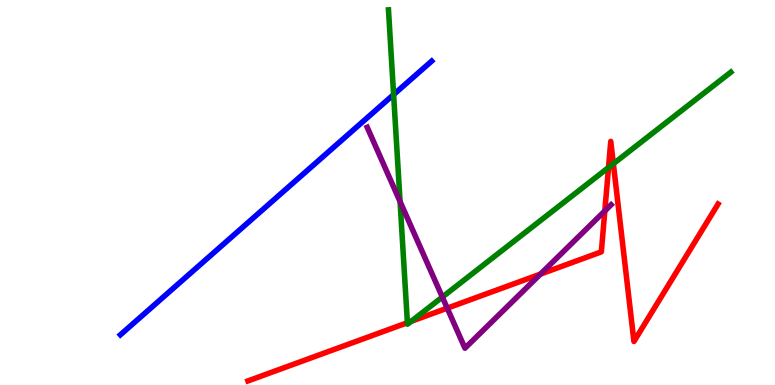[{'lines': ['blue', 'red'], 'intersections': []}, {'lines': ['green', 'red'], 'intersections': [{'x': 5.26, 'y': 1.62}, {'x': 5.31, 'y': 1.65}, {'x': 7.85, 'y': 5.65}, {'x': 7.91, 'y': 5.75}]}, {'lines': ['purple', 'red'], 'intersections': [{'x': 5.77, 'y': 2.0}, {'x': 6.97, 'y': 2.88}, {'x': 7.8, 'y': 4.52}]}, {'lines': ['blue', 'green'], 'intersections': [{'x': 5.08, 'y': 7.54}]}, {'lines': ['blue', 'purple'], 'intersections': []}, {'lines': ['green', 'purple'], 'intersections': [{'x': 5.16, 'y': 4.76}, {'x': 5.71, 'y': 2.28}]}]